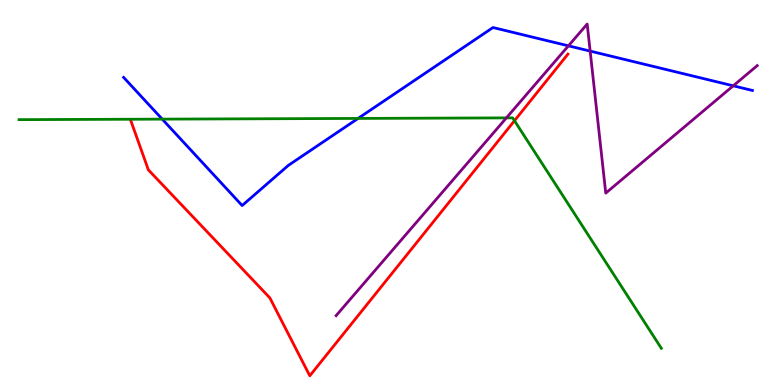[{'lines': ['blue', 'red'], 'intersections': []}, {'lines': ['green', 'red'], 'intersections': [{'x': 6.64, 'y': 6.86}]}, {'lines': ['purple', 'red'], 'intersections': []}, {'lines': ['blue', 'green'], 'intersections': [{'x': 2.09, 'y': 6.91}, {'x': 4.62, 'y': 6.92}]}, {'lines': ['blue', 'purple'], 'intersections': [{'x': 7.33, 'y': 8.81}, {'x': 7.61, 'y': 8.67}, {'x': 9.46, 'y': 7.77}]}, {'lines': ['green', 'purple'], 'intersections': [{'x': 6.53, 'y': 6.94}]}]